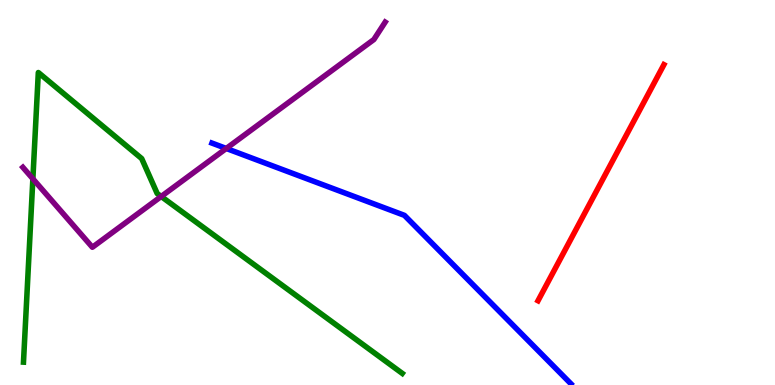[{'lines': ['blue', 'red'], 'intersections': []}, {'lines': ['green', 'red'], 'intersections': []}, {'lines': ['purple', 'red'], 'intersections': []}, {'lines': ['blue', 'green'], 'intersections': []}, {'lines': ['blue', 'purple'], 'intersections': [{'x': 2.92, 'y': 6.14}]}, {'lines': ['green', 'purple'], 'intersections': [{'x': 0.424, 'y': 5.36}, {'x': 2.08, 'y': 4.9}]}]